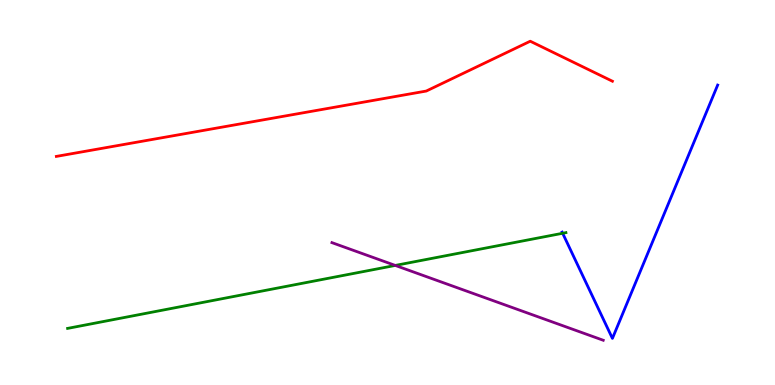[{'lines': ['blue', 'red'], 'intersections': []}, {'lines': ['green', 'red'], 'intersections': []}, {'lines': ['purple', 'red'], 'intersections': []}, {'lines': ['blue', 'green'], 'intersections': [{'x': 7.26, 'y': 3.94}]}, {'lines': ['blue', 'purple'], 'intersections': []}, {'lines': ['green', 'purple'], 'intersections': [{'x': 5.1, 'y': 3.11}]}]